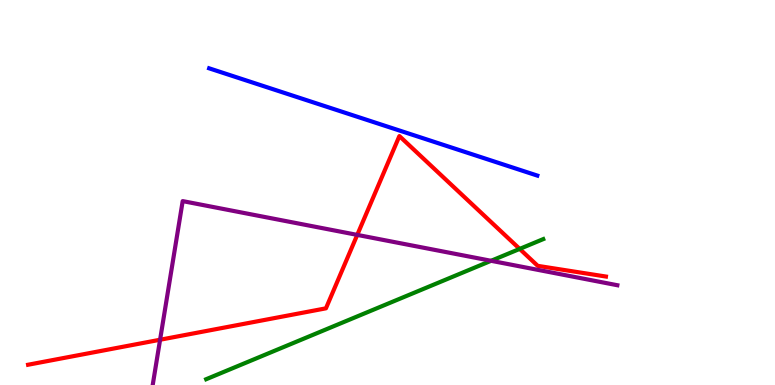[{'lines': ['blue', 'red'], 'intersections': []}, {'lines': ['green', 'red'], 'intersections': [{'x': 6.71, 'y': 3.53}]}, {'lines': ['purple', 'red'], 'intersections': [{'x': 2.07, 'y': 1.18}, {'x': 4.61, 'y': 3.9}]}, {'lines': ['blue', 'green'], 'intersections': []}, {'lines': ['blue', 'purple'], 'intersections': []}, {'lines': ['green', 'purple'], 'intersections': [{'x': 6.34, 'y': 3.23}]}]